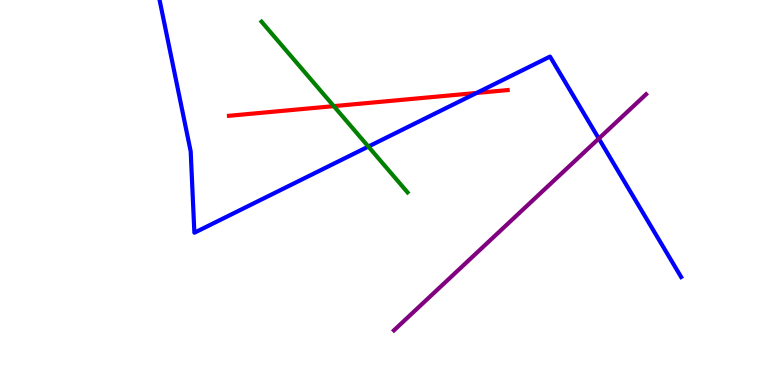[{'lines': ['blue', 'red'], 'intersections': [{'x': 6.15, 'y': 7.59}]}, {'lines': ['green', 'red'], 'intersections': [{'x': 4.31, 'y': 7.24}]}, {'lines': ['purple', 'red'], 'intersections': []}, {'lines': ['blue', 'green'], 'intersections': [{'x': 4.75, 'y': 6.19}]}, {'lines': ['blue', 'purple'], 'intersections': [{'x': 7.73, 'y': 6.4}]}, {'lines': ['green', 'purple'], 'intersections': []}]